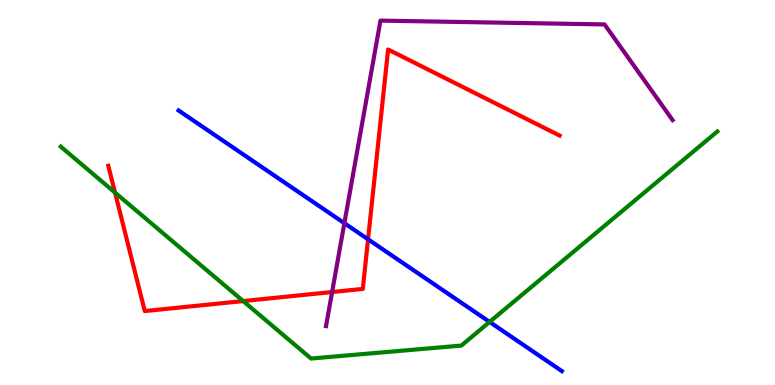[{'lines': ['blue', 'red'], 'intersections': [{'x': 4.75, 'y': 3.78}]}, {'lines': ['green', 'red'], 'intersections': [{'x': 1.48, 'y': 5.0}, {'x': 3.14, 'y': 2.18}]}, {'lines': ['purple', 'red'], 'intersections': [{'x': 4.29, 'y': 2.41}]}, {'lines': ['blue', 'green'], 'intersections': [{'x': 6.32, 'y': 1.64}]}, {'lines': ['blue', 'purple'], 'intersections': [{'x': 4.44, 'y': 4.2}]}, {'lines': ['green', 'purple'], 'intersections': []}]